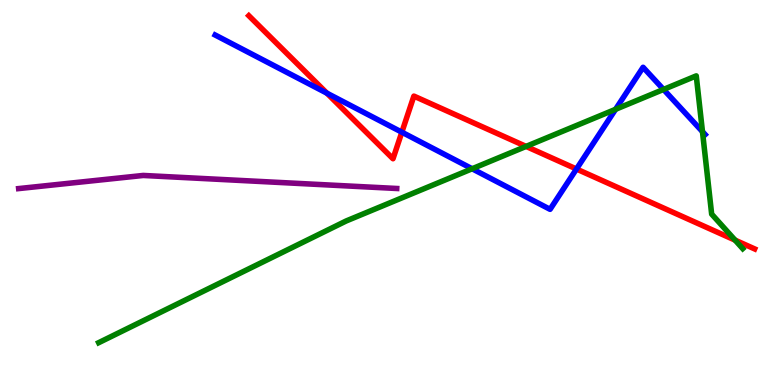[{'lines': ['blue', 'red'], 'intersections': [{'x': 4.22, 'y': 7.58}, {'x': 5.19, 'y': 6.57}, {'x': 7.44, 'y': 5.61}]}, {'lines': ['green', 'red'], 'intersections': [{'x': 6.79, 'y': 6.2}, {'x': 9.49, 'y': 3.76}]}, {'lines': ['purple', 'red'], 'intersections': []}, {'lines': ['blue', 'green'], 'intersections': [{'x': 6.09, 'y': 5.62}, {'x': 7.94, 'y': 7.16}, {'x': 8.56, 'y': 7.68}, {'x': 9.06, 'y': 6.58}]}, {'lines': ['blue', 'purple'], 'intersections': []}, {'lines': ['green', 'purple'], 'intersections': []}]